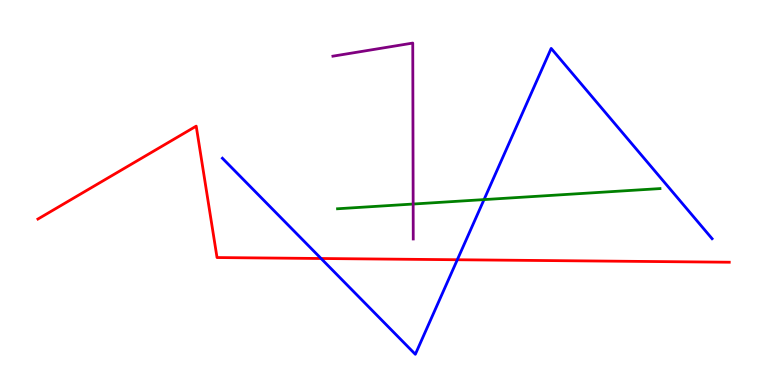[{'lines': ['blue', 'red'], 'intersections': [{'x': 4.14, 'y': 3.29}, {'x': 5.9, 'y': 3.25}]}, {'lines': ['green', 'red'], 'intersections': []}, {'lines': ['purple', 'red'], 'intersections': []}, {'lines': ['blue', 'green'], 'intersections': [{'x': 6.25, 'y': 4.82}]}, {'lines': ['blue', 'purple'], 'intersections': []}, {'lines': ['green', 'purple'], 'intersections': [{'x': 5.33, 'y': 4.7}]}]